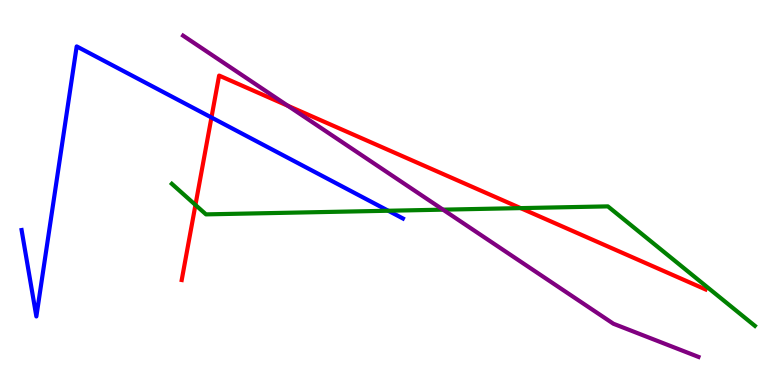[{'lines': ['blue', 'red'], 'intersections': [{'x': 2.73, 'y': 6.95}]}, {'lines': ['green', 'red'], 'intersections': [{'x': 2.52, 'y': 4.68}, {'x': 6.72, 'y': 4.59}]}, {'lines': ['purple', 'red'], 'intersections': [{'x': 3.71, 'y': 7.25}]}, {'lines': ['blue', 'green'], 'intersections': [{'x': 5.01, 'y': 4.53}]}, {'lines': ['blue', 'purple'], 'intersections': []}, {'lines': ['green', 'purple'], 'intersections': [{'x': 5.72, 'y': 4.55}]}]